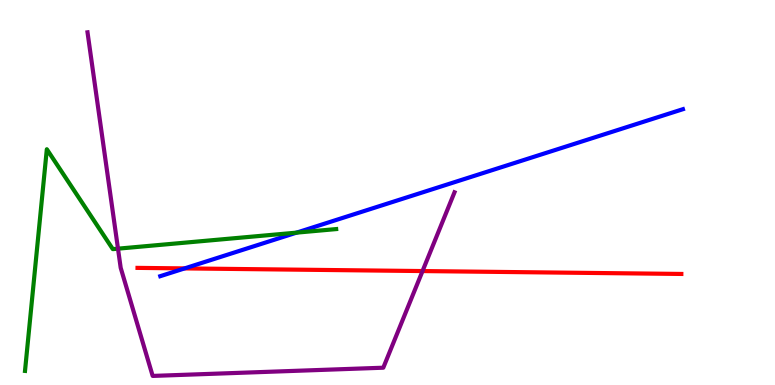[{'lines': ['blue', 'red'], 'intersections': [{'x': 2.38, 'y': 3.03}]}, {'lines': ['green', 'red'], 'intersections': []}, {'lines': ['purple', 'red'], 'intersections': [{'x': 5.45, 'y': 2.96}]}, {'lines': ['blue', 'green'], 'intersections': [{'x': 3.83, 'y': 3.96}]}, {'lines': ['blue', 'purple'], 'intersections': []}, {'lines': ['green', 'purple'], 'intersections': [{'x': 1.52, 'y': 3.54}]}]